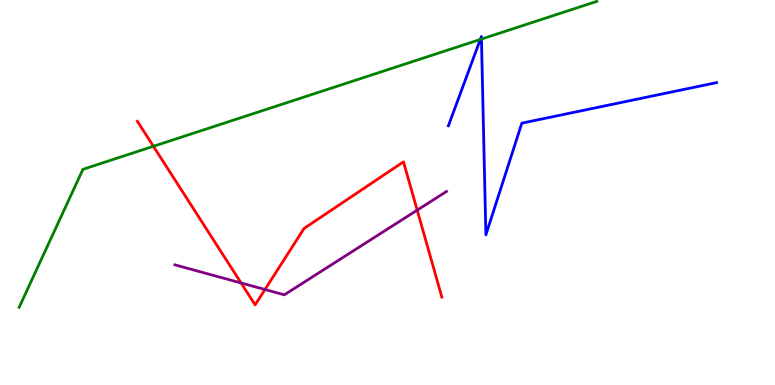[{'lines': ['blue', 'red'], 'intersections': []}, {'lines': ['green', 'red'], 'intersections': [{'x': 1.98, 'y': 6.2}]}, {'lines': ['purple', 'red'], 'intersections': [{'x': 3.11, 'y': 2.65}, {'x': 3.42, 'y': 2.48}, {'x': 5.38, 'y': 4.54}]}, {'lines': ['blue', 'green'], 'intersections': [{'x': 6.2, 'y': 8.98}, {'x': 6.21, 'y': 8.99}]}, {'lines': ['blue', 'purple'], 'intersections': []}, {'lines': ['green', 'purple'], 'intersections': []}]